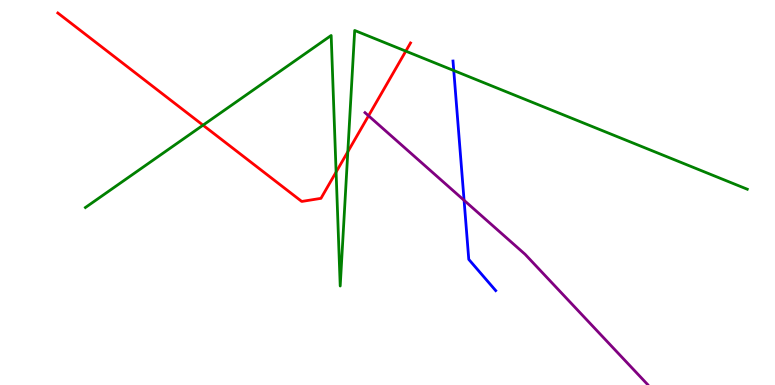[{'lines': ['blue', 'red'], 'intersections': []}, {'lines': ['green', 'red'], 'intersections': [{'x': 2.62, 'y': 6.75}, {'x': 4.34, 'y': 5.53}, {'x': 4.49, 'y': 6.06}, {'x': 5.24, 'y': 8.67}]}, {'lines': ['purple', 'red'], 'intersections': [{'x': 4.76, 'y': 6.99}]}, {'lines': ['blue', 'green'], 'intersections': [{'x': 5.85, 'y': 8.17}]}, {'lines': ['blue', 'purple'], 'intersections': [{'x': 5.99, 'y': 4.8}]}, {'lines': ['green', 'purple'], 'intersections': []}]